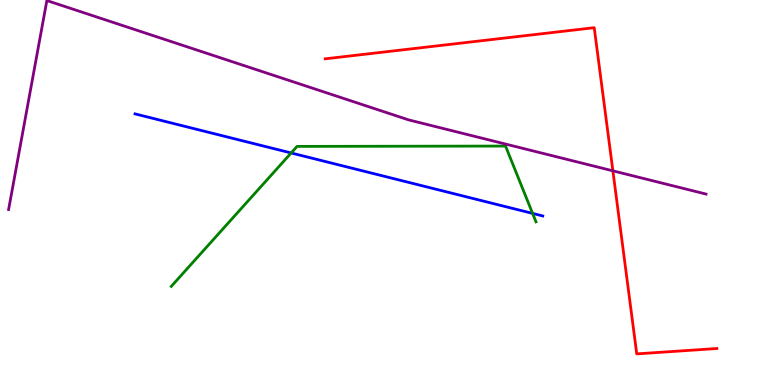[{'lines': ['blue', 'red'], 'intersections': []}, {'lines': ['green', 'red'], 'intersections': []}, {'lines': ['purple', 'red'], 'intersections': [{'x': 7.91, 'y': 5.56}]}, {'lines': ['blue', 'green'], 'intersections': [{'x': 3.76, 'y': 6.03}, {'x': 6.87, 'y': 4.46}]}, {'lines': ['blue', 'purple'], 'intersections': []}, {'lines': ['green', 'purple'], 'intersections': []}]